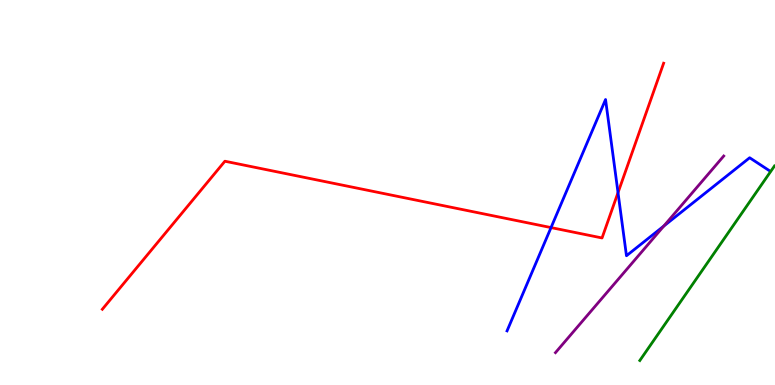[{'lines': ['blue', 'red'], 'intersections': [{'x': 7.11, 'y': 4.09}, {'x': 7.97, 'y': 5.0}]}, {'lines': ['green', 'red'], 'intersections': []}, {'lines': ['purple', 'red'], 'intersections': []}, {'lines': ['blue', 'green'], 'intersections': []}, {'lines': ['blue', 'purple'], 'intersections': [{'x': 8.57, 'y': 4.13}]}, {'lines': ['green', 'purple'], 'intersections': []}]